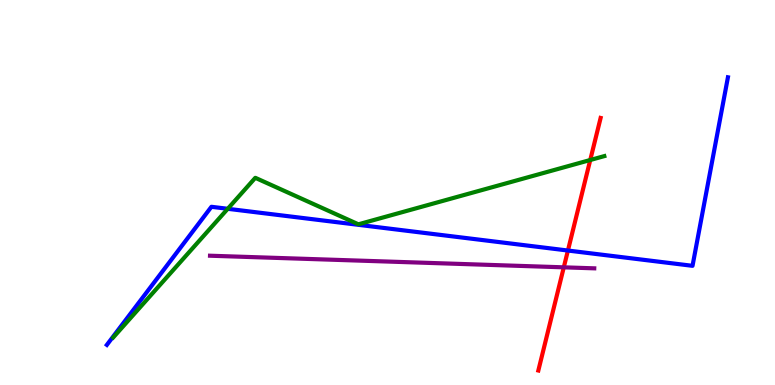[{'lines': ['blue', 'red'], 'intersections': [{'x': 7.33, 'y': 3.49}]}, {'lines': ['green', 'red'], 'intersections': [{'x': 7.62, 'y': 5.84}]}, {'lines': ['purple', 'red'], 'intersections': [{'x': 7.27, 'y': 3.06}]}, {'lines': ['blue', 'green'], 'intersections': [{'x': 2.94, 'y': 4.58}]}, {'lines': ['blue', 'purple'], 'intersections': []}, {'lines': ['green', 'purple'], 'intersections': []}]